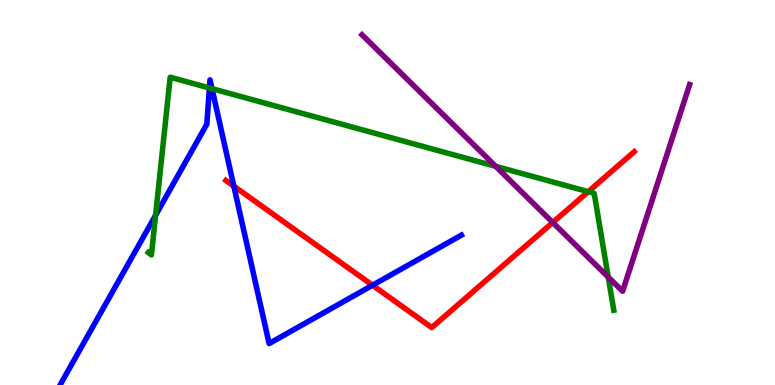[{'lines': ['blue', 'red'], 'intersections': [{'x': 3.02, 'y': 5.16}, {'x': 4.81, 'y': 2.59}]}, {'lines': ['green', 'red'], 'intersections': [{'x': 7.59, 'y': 5.02}]}, {'lines': ['purple', 'red'], 'intersections': [{'x': 7.13, 'y': 4.22}]}, {'lines': ['blue', 'green'], 'intersections': [{'x': 2.01, 'y': 4.41}, {'x': 2.7, 'y': 7.72}, {'x': 2.74, 'y': 7.7}]}, {'lines': ['blue', 'purple'], 'intersections': []}, {'lines': ['green', 'purple'], 'intersections': [{'x': 6.4, 'y': 5.68}, {'x': 7.85, 'y': 2.8}]}]